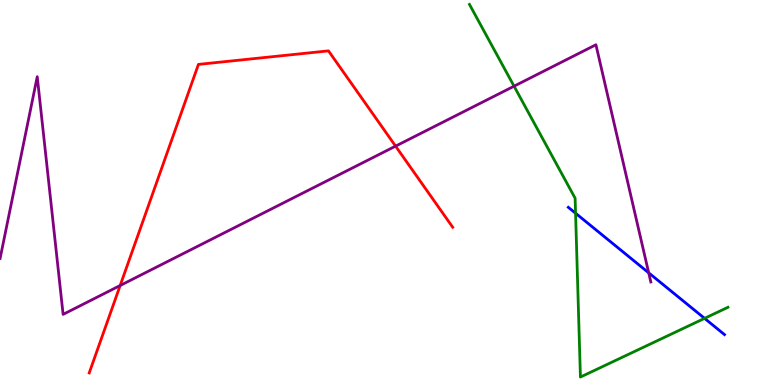[{'lines': ['blue', 'red'], 'intersections': []}, {'lines': ['green', 'red'], 'intersections': []}, {'lines': ['purple', 'red'], 'intersections': [{'x': 1.55, 'y': 2.58}, {'x': 5.1, 'y': 6.2}]}, {'lines': ['blue', 'green'], 'intersections': [{'x': 7.43, 'y': 4.46}, {'x': 9.09, 'y': 1.73}]}, {'lines': ['blue', 'purple'], 'intersections': [{'x': 8.37, 'y': 2.91}]}, {'lines': ['green', 'purple'], 'intersections': [{'x': 6.63, 'y': 7.76}]}]